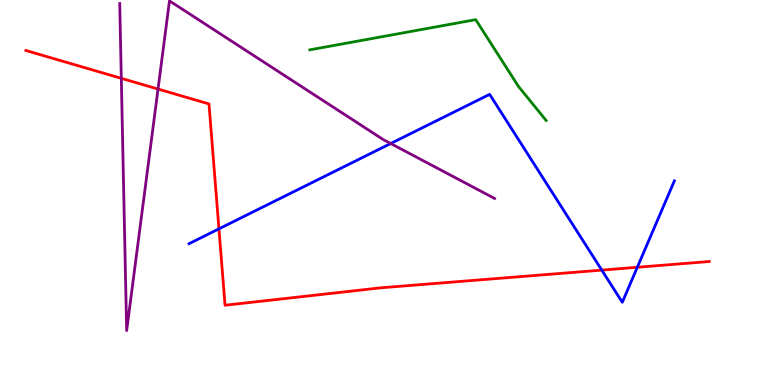[{'lines': ['blue', 'red'], 'intersections': [{'x': 2.83, 'y': 4.06}, {'x': 7.76, 'y': 2.98}, {'x': 8.22, 'y': 3.06}]}, {'lines': ['green', 'red'], 'intersections': []}, {'lines': ['purple', 'red'], 'intersections': [{'x': 1.57, 'y': 7.97}, {'x': 2.04, 'y': 7.69}]}, {'lines': ['blue', 'green'], 'intersections': []}, {'lines': ['blue', 'purple'], 'intersections': [{'x': 5.04, 'y': 6.27}]}, {'lines': ['green', 'purple'], 'intersections': []}]